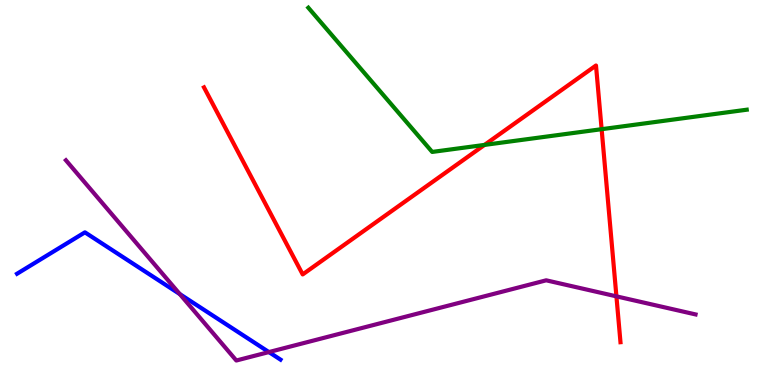[{'lines': ['blue', 'red'], 'intersections': []}, {'lines': ['green', 'red'], 'intersections': [{'x': 6.25, 'y': 6.24}, {'x': 7.76, 'y': 6.64}]}, {'lines': ['purple', 'red'], 'intersections': [{'x': 7.95, 'y': 2.3}]}, {'lines': ['blue', 'green'], 'intersections': []}, {'lines': ['blue', 'purple'], 'intersections': [{'x': 2.32, 'y': 2.36}, {'x': 3.47, 'y': 0.855}]}, {'lines': ['green', 'purple'], 'intersections': []}]